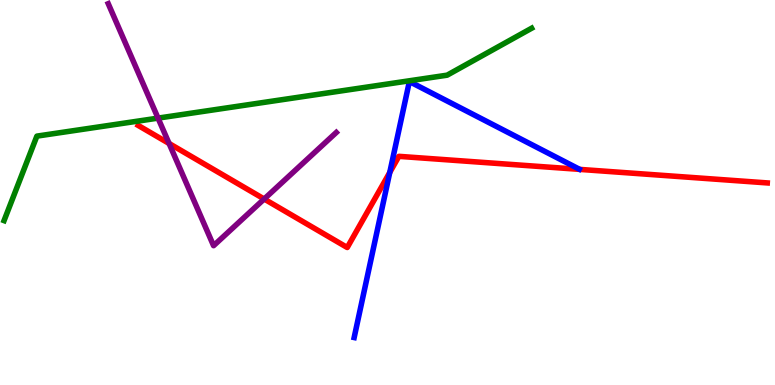[{'lines': ['blue', 'red'], 'intersections': [{'x': 5.03, 'y': 5.52}]}, {'lines': ['green', 'red'], 'intersections': []}, {'lines': ['purple', 'red'], 'intersections': [{'x': 2.18, 'y': 6.27}, {'x': 3.41, 'y': 4.83}]}, {'lines': ['blue', 'green'], 'intersections': []}, {'lines': ['blue', 'purple'], 'intersections': []}, {'lines': ['green', 'purple'], 'intersections': [{'x': 2.04, 'y': 6.93}]}]